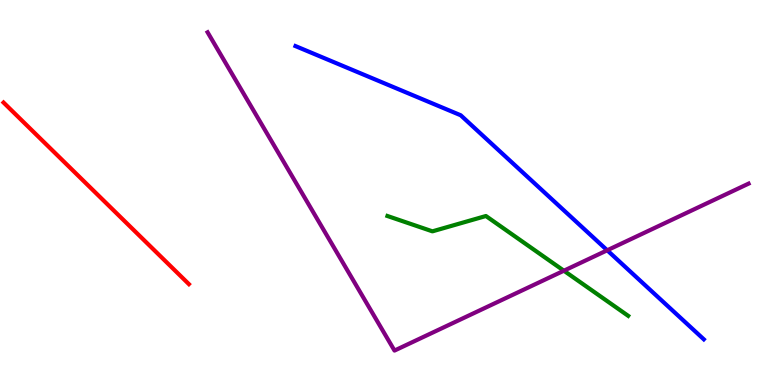[{'lines': ['blue', 'red'], 'intersections': []}, {'lines': ['green', 'red'], 'intersections': []}, {'lines': ['purple', 'red'], 'intersections': []}, {'lines': ['blue', 'green'], 'intersections': []}, {'lines': ['blue', 'purple'], 'intersections': [{'x': 7.83, 'y': 3.5}]}, {'lines': ['green', 'purple'], 'intersections': [{'x': 7.28, 'y': 2.97}]}]